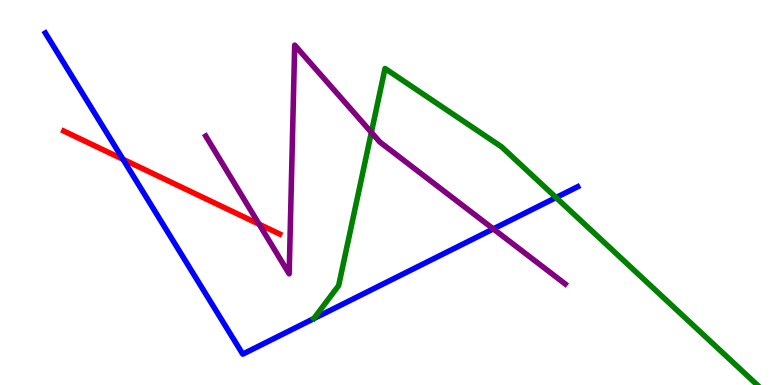[{'lines': ['blue', 'red'], 'intersections': [{'x': 1.59, 'y': 5.86}]}, {'lines': ['green', 'red'], 'intersections': []}, {'lines': ['purple', 'red'], 'intersections': [{'x': 3.34, 'y': 4.18}]}, {'lines': ['blue', 'green'], 'intersections': [{'x': 7.17, 'y': 4.87}]}, {'lines': ['blue', 'purple'], 'intersections': [{'x': 6.37, 'y': 4.05}]}, {'lines': ['green', 'purple'], 'intersections': [{'x': 4.79, 'y': 6.56}]}]